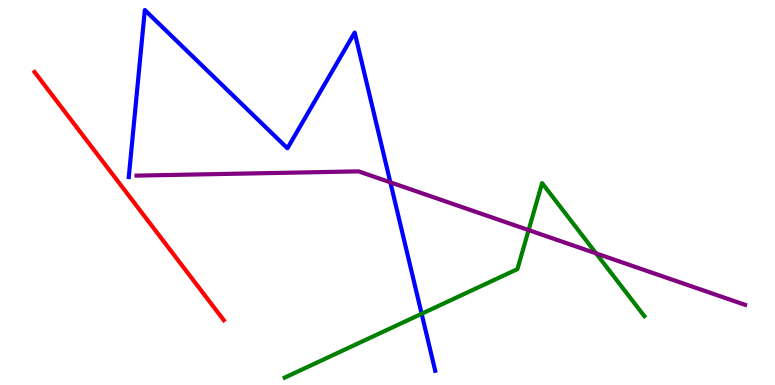[{'lines': ['blue', 'red'], 'intersections': []}, {'lines': ['green', 'red'], 'intersections': []}, {'lines': ['purple', 'red'], 'intersections': []}, {'lines': ['blue', 'green'], 'intersections': [{'x': 5.44, 'y': 1.85}]}, {'lines': ['blue', 'purple'], 'intersections': [{'x': 5.04, 'y': 5.26}]}, {'lines': ['green', 'purple'], 'intersections': [{'x': 6.82, 'y': 4.02}, {'x': 7.69, 'y': 3.42}]}]